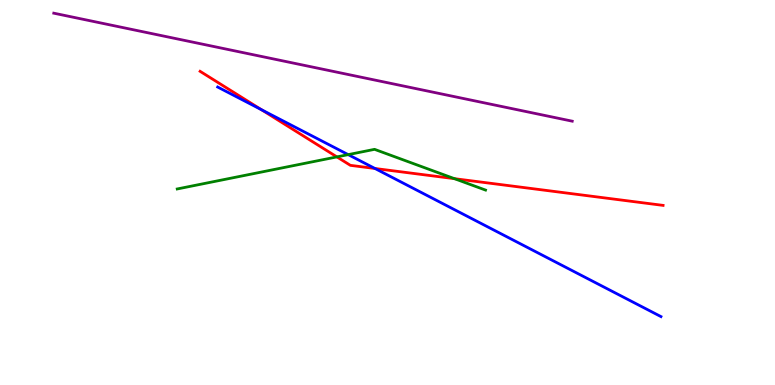[{'lines': ['blue', 'red'], 'intersections': [{'x': 3.37, 'y': 7.15}, {'x': 4.84, 'y': 5.62}]}, {'lines': ['green', 'red'], 'intersections': [{'x': 4.35, 'y': 5.92}, {'x': 5.86, 'y': 5.36}]}, {'lines': ['purple', 'red'], 'intersections': []}, {'lines': ['blue', 'green'], 'intersections': [{'x': 4.49, 'y': 5.98}]}, {'lines': ['blue', 'purple'], 'intersections': []}, {'lines': ['green', 'purple'], 'intersections': []}]